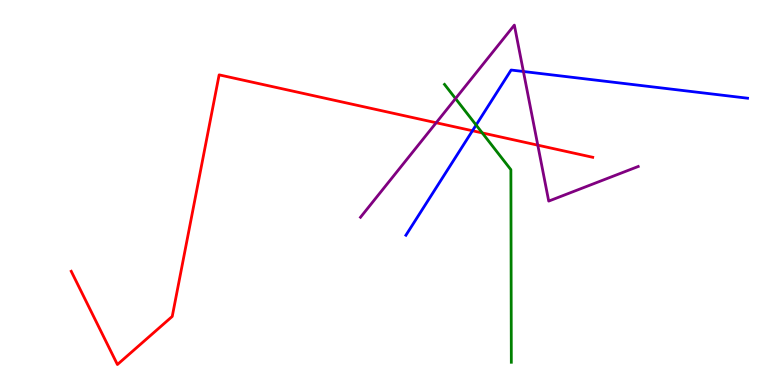[{'lines': ['blue', 'red'], 'intersections': [{'x': 6.1, 'y': 6.6}]}, {'lines': ['green', 'red'], 'intersections': [{'x': 6.22, 'y': 6.55}]}, {'lines': ['purple', 'red'], 'intersections': [{'x': 5.63, 'y': 6.81}, {'x': 6.94, 'y': 6.23}]}, {'lines': ['blue', 'green'], 'intersections': [{'x': 6.14, 'y': 6.75}]}, {'lines': ['blue', 'purple'], 'intersections': [{'x': 6.75, 'y': 8.14}]}, {'lines': ['green', 'purple'], 'intersections': [{'x': 5.88, 'y': 7.44}]}]